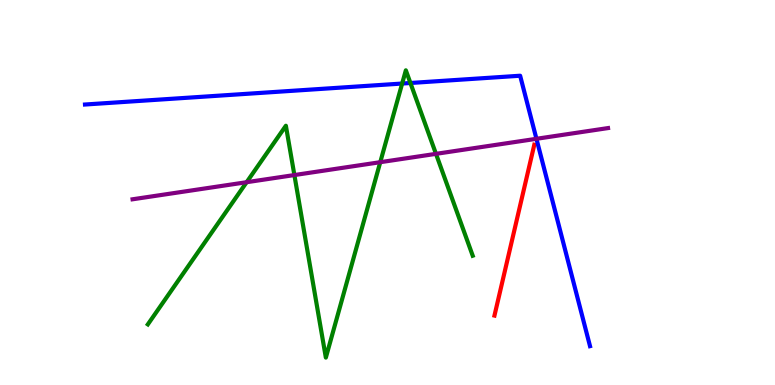[{'lines': ['blue', 'red'], 'intersections': []}, {'lines': ['green', 'red'], 'intersections': []}, {'lines': ['purple', 'red'], 'intersections': []}, {'lines': ['blue', 'green'], 'intersections': [{'x': 5.19, 'y': 7.83}, {'x': 5.3, 'y': 7.84}]}, {'lines': ['blue', 'purple'], 'intersections': [{'x': 6.92, 'y': 6.39}]}, {'lines': ['green', 'purple'], 'intersections': [{'x': 3.18, 'y': 5.27}, {'x': 3.8, 'y': 5.45}, {'x': 4.91, 'y': 5.79}, {'x': 5.63, 'y': 6.0}]}]